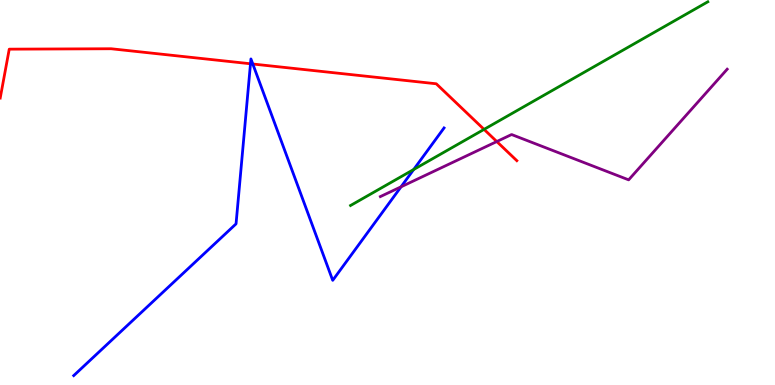[{'lines': ['blue', 'red'], 'intersections': [{'x': 3.23, 'y': 8.34}, {'x': 3.26, 'y': 8.34}]}, {'lines': ['green', 'red'], 'intersections': [{'x': 6.25, 'y': 6.64}]}, {'lines': ['purple', 'red'], 'intersections': [{'x': 6.41, 'y': 6.32}]}, {'lines': ['blue', 'green'], 'intersections': [{'x': 5.34, 'y': 5.6}]}, {'lines': ['blue', 'purple'], 'intersections': [{'x': 5.17, 'y': 5.15}]}, {'lines': ['green', 'purple'], 'intersections': []}]